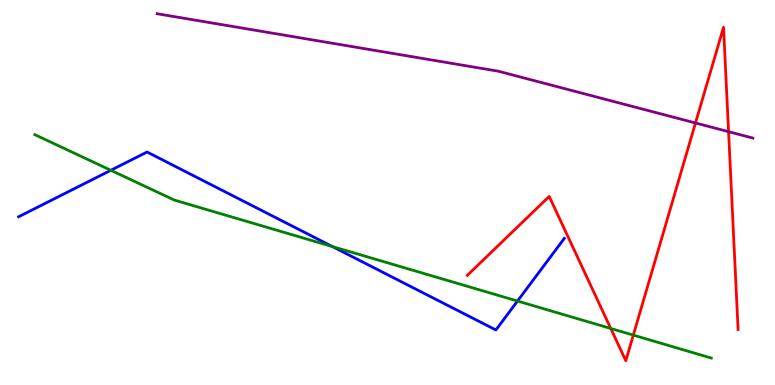[{'lines': ['blue', 'red'], 'intersections': []}, {'lines': ['green', 'red'], 'intersections': [{'x': 7.88, 'y': 1.47}, {'x': 8.17, 'y': 1.3}]}, {'lines': ['purple', 'red'], 'intersections': [{'x': 8.97, 'y': 6.81}, {'x': 9.4, 'y': 6.58}]}, {'lines': ['blue', 'green'], 'intersections': [{'x': 1.43, 'y': 5.58}, {'x': 4.29, 'y': 3.59}, {'x': 6.68, 'y': 2.18}]}, {'lines': ['blue', 'purple'], 'intersections': []}, {'lines': ['green', 'purple'], 'intersections': []}]